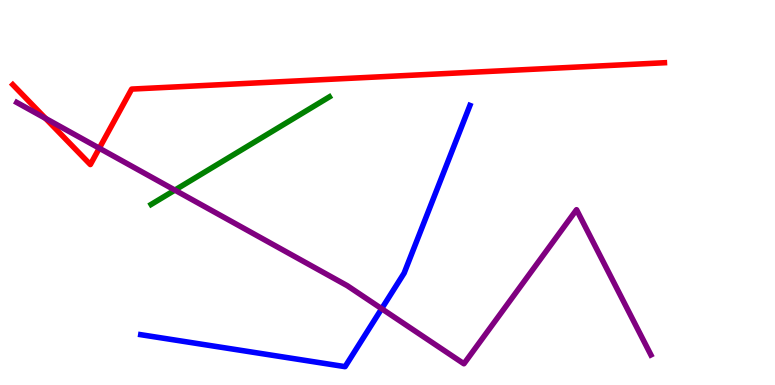[{'lines': ['blue', 'red'], 'intersections': []}, {'lines': ['green', 'red'], 'intersections': []}, {'lines': ['purple', 'red'], 'intersections': [{'x': 0.588, 'y': 6.92}, {'x': 1.28, 'y': 6.15}]}, {'lines': ['blue', 'green'], 'intersections': []}, {'lines': ['blue', 'purple'], 'intersections': [{'x': 4.92, 'y': 1.98}]}, {'lines': ['green', 'purple'], 'intersections': [{'x': 2.26, 'y': 5.06}]}]